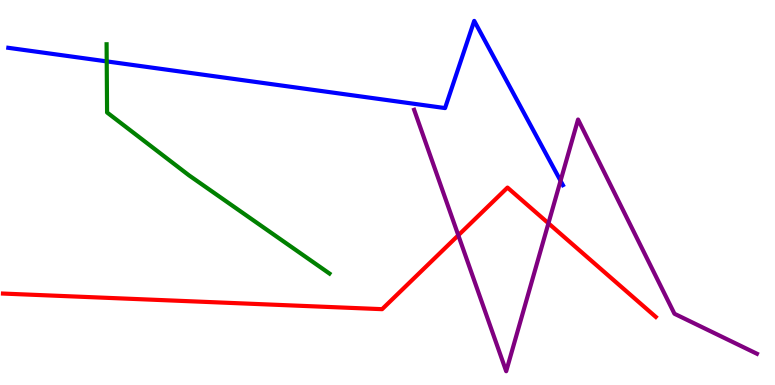[{'lines': ['blue', 'red'], 'intersections': []}, {'lines': ['green', 'red'], 'intersections': []}, {'lines': ['purple', 'red'], 'intersections': [{'x': 5.91, 'y': 3.89}, {'x': 7.08, 'y': 4.2}]}, {'lines': ['blue', 'green'], 'intersections': [{'x': 1.38, 'y': 8.41}]}, {'lines': ['blue', 'purple'], 'intersections': [{'x': 7.23, 'y': 5.3}]}, {'lines': ['green', 'purple'], 'intersections': []}]